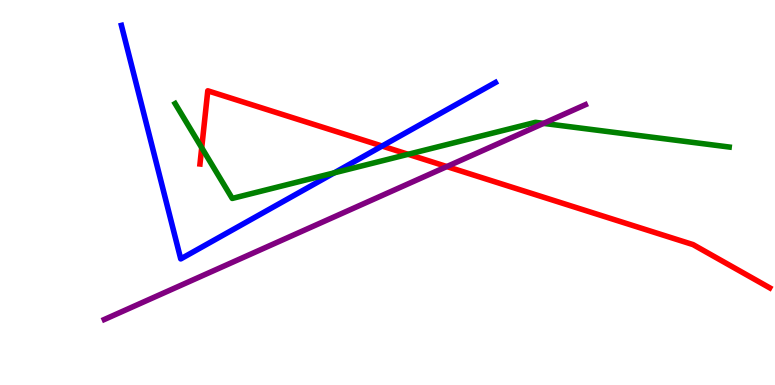[{'lines': ['blue', 'red'], 'intersections': [{'x': 4.93, 'y': 6.21}]}, {'lines': ['green', 'red'], 'intersections': [{'x': 2.6, 'y': 6.16}, {'x': 5.27, 'y': 5.99}]}, {'lines': ['purple', 'red'], 'intersections': [{'x': 5.77, 'y': 5.67}]}, {'lines': ['blue', 'green'], 'intersections': [{'x': 4.31, 'y': 5.51}]}, {'lines': ['blue', 'purple'], 'intersections': []}, {'lines': ['green', 'purple'], 'intersections': [{'x': 7.01, 'y': 6.8}]}]